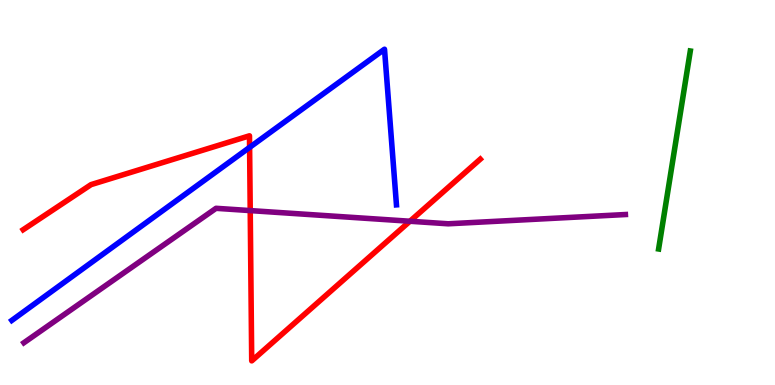[{'lines': ['blue', 'red'], 'intersections': [{'x': 3.22, 'y': 6.17}]}, {'lines': ['green', 'red'], 'intersections': []}, {'lines': ['purple', 'red'], 'intersections': [{'x': 3.23, 'y': 4.53}, {'x': 5.29, 'y': 4.25}]}, {'lines': ['blue', 'green'], 'intersections': []}, {'lines': ['blue', 'purple'], 'intersections': []}, {'lines': ['green', 'purple'], 'intersections': []}]